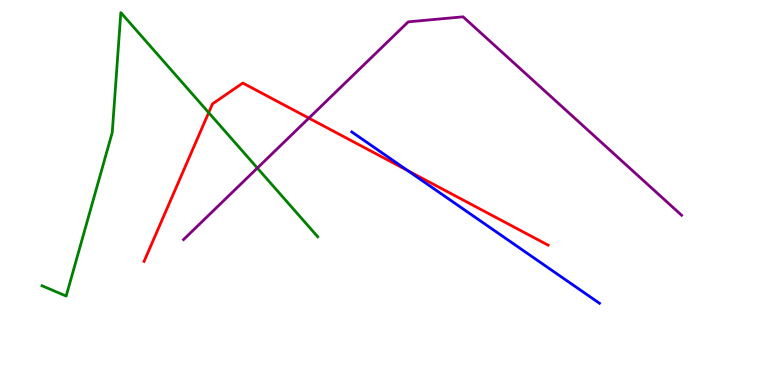[{'lines': ['blue', 'red'], 'intersections': [{'x': 5.26, 'y': 5.57}]}, {'lines': ['green', 'red'], 'intersections': [{'x': 2.69, 'y': 7.07}]}, {'lines': ['purple', 'red'], 'intersections': [{'x': 3.99, 'y': 6.93}]}, {'lines': ['blue', 'green'], 'intersections': []}, {'lines': ['blue', 'purple'], 'intersections': []}, {'lines': ['green', 'purple'], 'intersections': [{'x': 3.32, 'y': 5.64}]}]